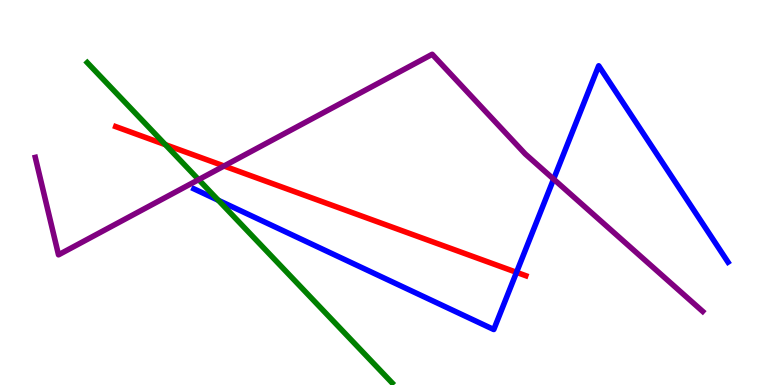[{'lines': ['blue', 'red'], 'intersections': [{'x': 6.66, 'y': 2.93}]}, {'lines': ['green', 'red'], 'intersections': [{'x': 2.13, 'y': 6.24}]}, {'lines': ['purple', 'red'], 'intersections': [{'x': 2.89, 'y': 5.69}]}, {'lines': ['blue', 'green'], 'intersections': [{'x': 2.82, 'y': 4.8}]}, {'lines': ['blue', 'purple'], 'intersections': [{'x': 7.14, 'y': 5.35}]}, {'lines': ['green', 'purple'], 'intersections': [{'x': 2.56, 'y': 5.33}]}]